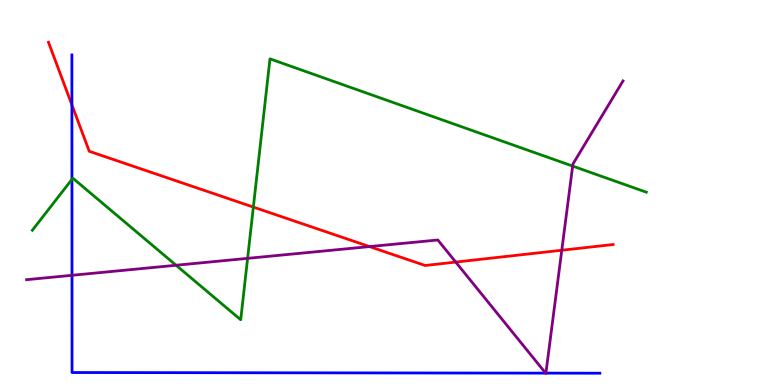[{'lines': ['blue', 'red'], 'intersections': [{'x': 0.928, 'y': 7.27}]}, {'lines': ['green', 'red'], 'intersections': [{'x': 3.27, 'y': 4.62}]}, {'lines': ['purple', 'red'], 'intersections': [{'x': 4.77, 'y': 3.6}, {'x': 5.88, 'y': 3.19}, {'x': 7.25, 'y': 3.5}]}, {'lines': ['blue', 'green'], 'intersections': [{'x': 0.928, 'y': 5.34}]}, {'lines': ['blue', 'purple'], 'intersections': [{'x': 0.929, 'y': 2.85}, {'x': 7.04, 'y': 0.308}, {'x': 7.04, 'y': 0.308}]}, {'lines': ['green', 'purple'], 'intersections': [{'x': 2.27, 'y': 3.11}, {'x': 3.19, 'y': 3.29}, {'x': 7.39, 'y': 5.69}]}]